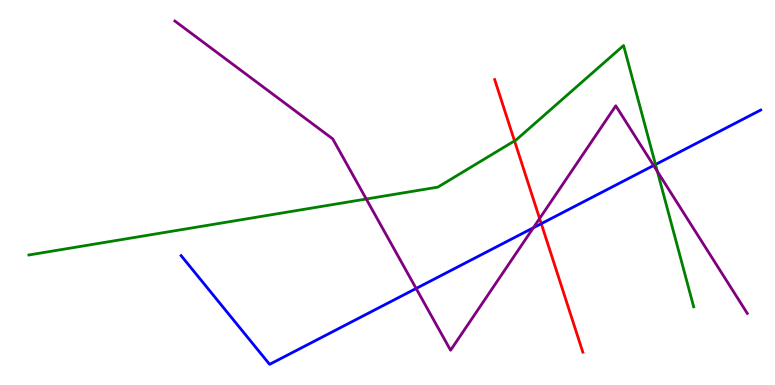[{'lines': ['blue', 'red'], 'intersections': [{'x': 6.98, 'y': 4.19}]}, {'lines': ['green', 'red'], 'intersections': [{'x': 6.64, 'y': 6.34}]}, {'lines': ['purple', 'red'], 'intersections': [{'x': 6.96, 'y': 4.32}]}, {'lines': ['blue', 'green'], 'intersections': [{'x': 8.46, 'y': 5.73}]}, {'lines': ['blue', 'purple'], 'intersections': [{'x': 5.37, 'y': 2.51}, {'x': 6.88, 'y': 4.08}, {'x': 8.43, 'y': 5.7}]}, {'lines': ['green', 'purple'], 'intersections': [{'x': 4.73, 'y': 4.83}, {'x': 8.48, 'y': 5.55}]}]